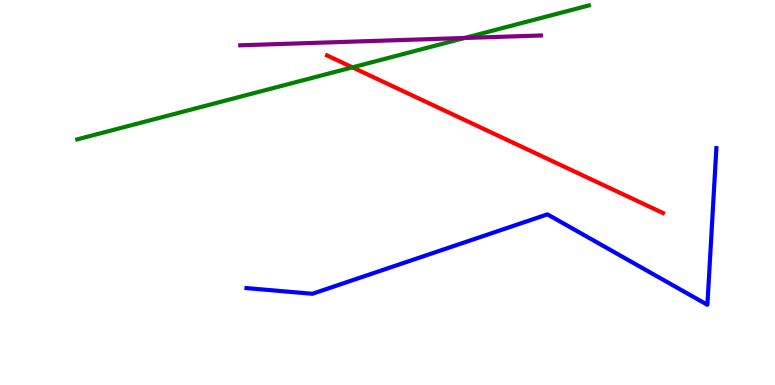[{'lines': ['blue', 'red'], 'intersections': []}, {'lines': ['green', 'red'], 'intersections': [{'x': 4.55, 'y': 8.25}]}, {'lines': ['purple', 'red'], 'intersections': []}, {'lines': ['blue', 'green'], 'intersections': []}, {'lines': ['blue', 'purple'], 'intersections': []}, {'lines': ['green', 'purple'], 'intersections': [{'x': 6.0, 'y': 9.01}]}]